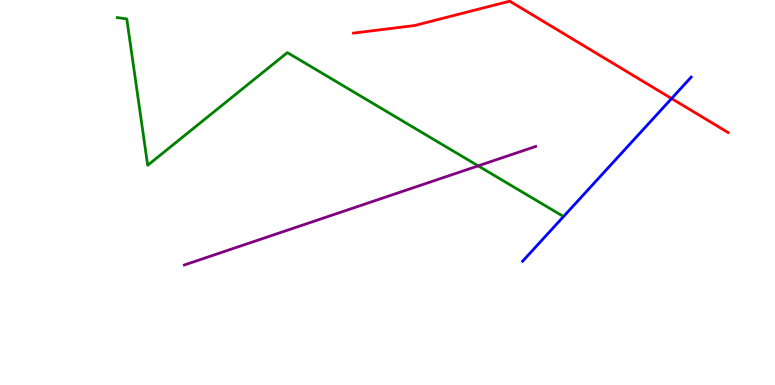[{'lines': ['blue', 'red'], 'intersections': [{'x': 8.67, 'y': 7.44}]}, {'lines': ['green', 'red'], 'intersections': []}, {'lines': ['purple', 'red'], 'intersections': []}, {'lines': ['blue', 'green'], 'intersections': []}, {'lines': ['blue', 'purple'], 'intersections': []}, {'lines': ['green', 'purple'], 'intersections': [{'x': 6.17, 'y': 5.69}]}]